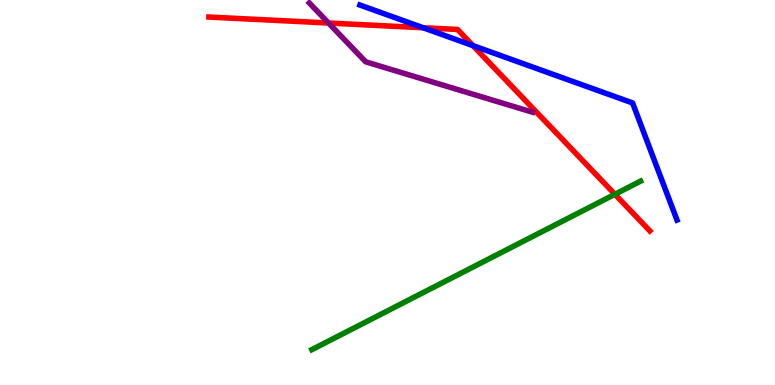[{'lines': ['blue', 'red'], 'intersections': [{'x': 5.46, 'y': 9.28}, {'x': 6.1, 'y': 8.81}]}, {'lines': ['green', 'red'], 'intersections': [{'x': 7.93, 'y': 4.95}]}, {'lines': ['purple', 'red'], 'intersections': [{'x': 4.24, 'y': 9.4}]}, {'lines': ['blue', 'green'], 'intersections': []}, {'lines': ['blue', 'purple'], 'intersections': []}, {'lines': ['green', 'purple'], 'intersections': []}]